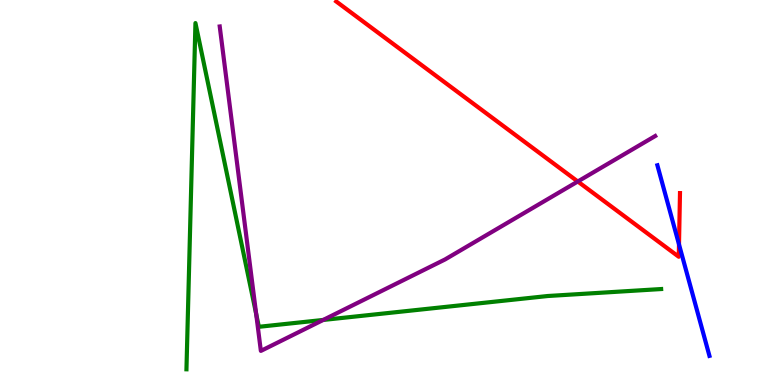[{'lines': ['blue', 'red'], 'intersections': [{'x': 8.76, 'y': 3.65}]}, {'lines': ['green', 'red'], 'intersections': []}, {'lines': ['purple', 'red'], 'intersections': [{'x': 7.46, 'y': 5.29}]}, {'lines': ['blue', 'green'], 'intersections': []}, {'lines': ['blue', 'purple'], 'intersections': []}, {'lines': ['green', 'purple'], 'intersections': [{'x': 3.31, 'y': 1.85}, {'x': 4.17, 'y': 1.69}]}]